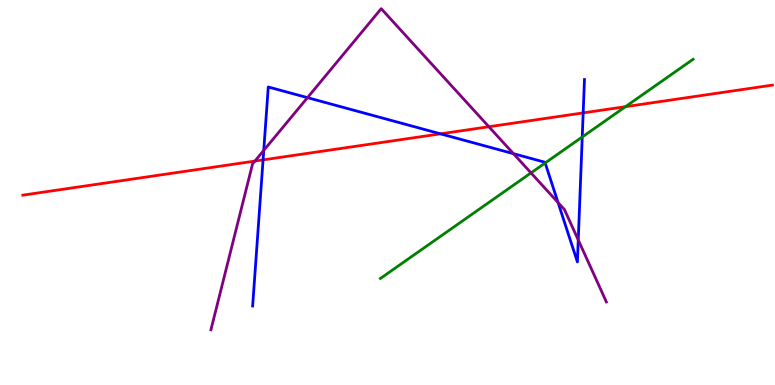[{'lines': ['blue', 'red'], 'intersections': [{'x': 3.39, 'y': 5.85}, {'x': 5.68, 'y': 6.52}, {'x': 7.52, 'y': 7.07}]}, {'lines': ['green', 'red'], 'intersections': [{'x': 8.07, 'y': 7.23}]}, {'lines': ['purple', 'red'], 'intersections': [{'x': 3.29, 'y': 5.82}, {'x': 6.31, 'y': 6.71}]}, {'lines': ['blue', 'green'], 'intersections': [{'x': 7.03, 'y': 5.77}, {'x': 7.51, 'y': 6.44}]}, {'lines': ['blue', 'purple'], 'intersections': [{'x': 3.4, 'y': 6.09}, {'x': 3.97, 'y': 7.46}, {'x': 6.63, 'y': 6.01}, {'x': 7.2, 'y': 4.74}, {'x': 7.46, 'y': 3.77}]}, {'lines': ['green', 'purple'], 'intersections': [{'x': 6.85, 'y': 5.51}]}]